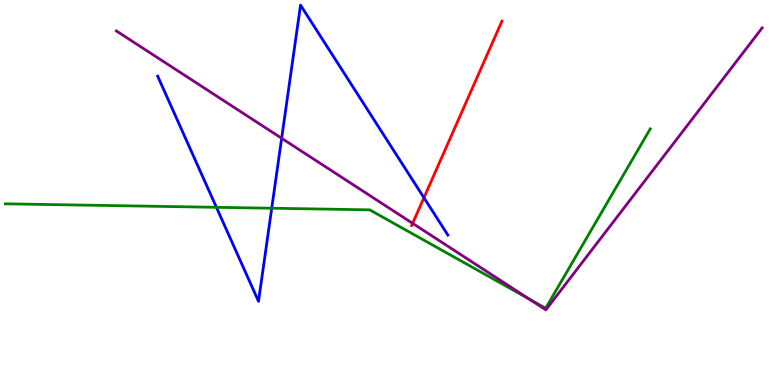[{'lines': ['blue', 'red'], 'intersections': [{'x': 5.47, 'y': 4.86}]}, {'lines': ['green', 'red'], 'intersections': []}, {'lines': ['purple', 'red'], 'intersections': [{'x': 5.32, 'y': 4.2}]}, {'lines': ['blue', 'green'], 'intersections': [{'x': 2.79, 'y': 4.62}, {'x': 3.51, 'y': 4.59}]}, {'lines': ['blue', 'purple'], 'intersections': [{'x': 3.63, 'y': 6.41}]}, {'lines': ['green', 'purple'], 'intersections': [{'x': 6.83, 'y': 2.23}]}]